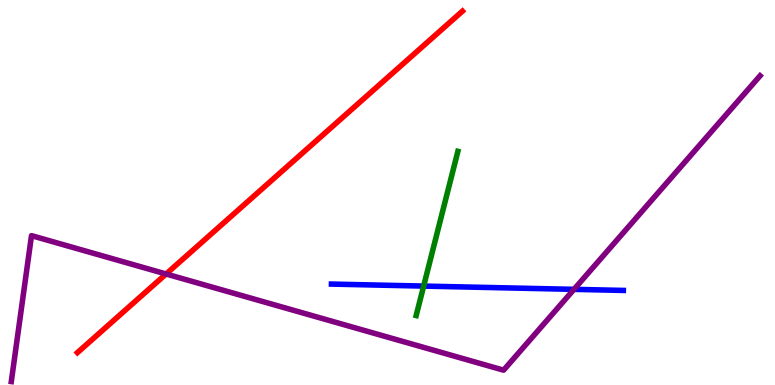[{'lines': ['blue', 'red'], 'intersections': []}, {'lines': ['green', 'red'], 'intersections': []}, {'lines': ['purple', 'red'], 'intersections': [{'x': 2.14, 'y': 2.88}]}, {'lines': ['blue', 'green'], 'intersections': [{'x': 5.47, 'y': 2.57}]}, {'lines': ['blue', 'purple'], 'intersections': [{'x': 7.41, 'y': 2.48}]}, {'lines': ['green', 'purple'], 'intersections': []}]